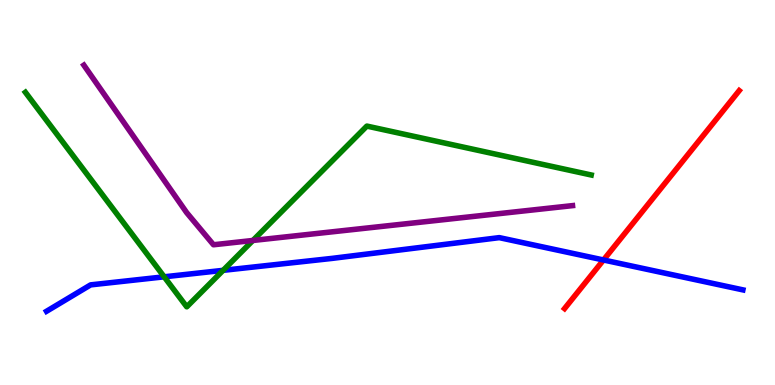[{'lines': ['blue', 'red'], 'intersections': [{'x': 7.79, 'y': 3.25}]}, {'lines': ['green', 'red'], 'intersections': []}, {'lines': ['purple', 'red'], 'intersections': []}, {'lines': ['blue', 'green'], 'intersections': [{'x': 2.12, 'y': 2.81}, {'x': 2.88, 'y': 2.98}]}, {'lines': ['blue', 'purple'], 'intersections': []}, {'lines': ['green', 'purple'], 'intersections': [{'x': 3.26, 'y': 3.75}]}]